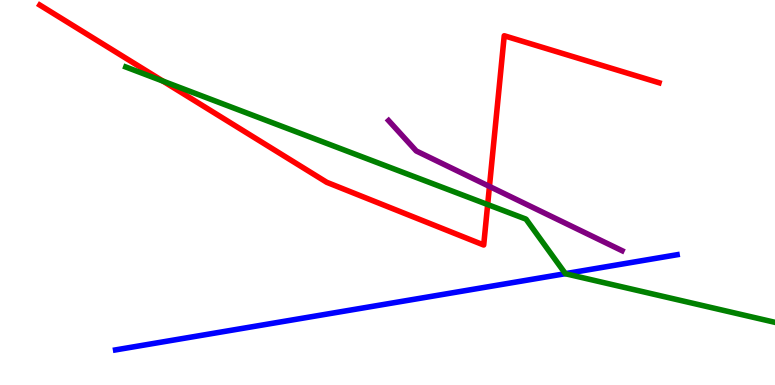[{'lines': ['blue', 'red'], 'intersections': []}, {'lines': ['green', 'red'], 'intersections': [{'x': 2.1, 'y': 7.89}, {'x': 6.29, 'y': 4.69}]}, {'lines': ['purple', 'red'], 'intersections': [{'x': 6.32, 'y': 5.16}]}, {'lines': ['blue', 'green'], 'intersections': [{'x': 7.3, 'y': 2.89}]}, {'lines': ['blue', 'purple'], 'intersections': []}, {'lines': ['green', 'purple'], 'intersections': []}]